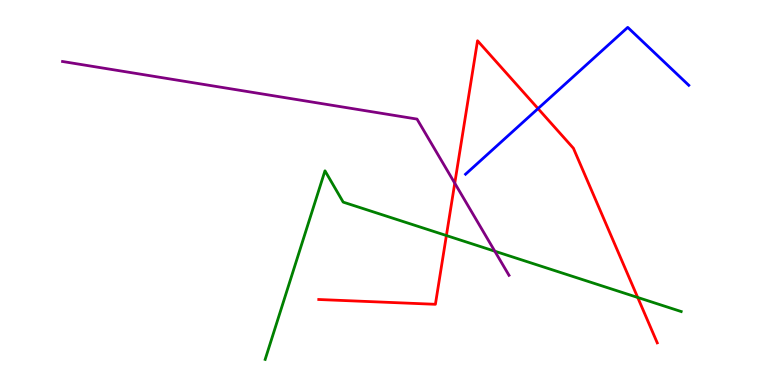[{'lines': ['blue', 'red'], 'intersections': [{'x': 6.94, 'y': 7.18}]}, {'lines': ['green', 'red'], 'intersections': [{'x': 5.76, 'y': 3.88}, {'x': 8.23, 'y': 2.27}]}, {'lines': ['purple', 'red'], 'intersections': [{'x': 5.87, 'y': 5.24}]}, {'lines': ['blue', 'green'], 'intersections': []}, {'lines': ['blue', 'purple'], 'intersections': []}, {'lines': ['green', 'purple'], 'intersections': [{'x': 6.38, 'y': 3.48}]}]